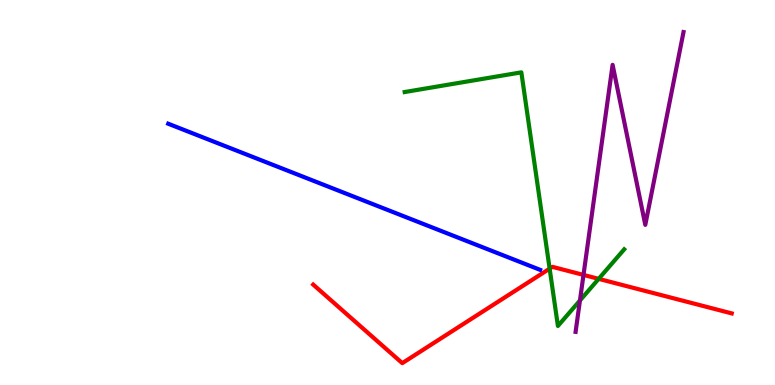[{'lines': ['blue', 'red'], 'intersections': []}, {'lines': ['green', 'red'], 'intersections': [{'x': 7.09, 'y': 3.02}, {'x': 7.72, 'y': 2.76}]}, {'lines': ['purple', 'red'], 'intersections': [{'x': 7.53, 'y': 2.86}]}, {'lines': ['blue', 'green'], 'intersections': []}, {'lines': ['blue', 'purple'], 'intersections': []}, {'lines': ['green', 'purple'], 'intersections': [{'x': 7.48, 'y': 2.19}]}]